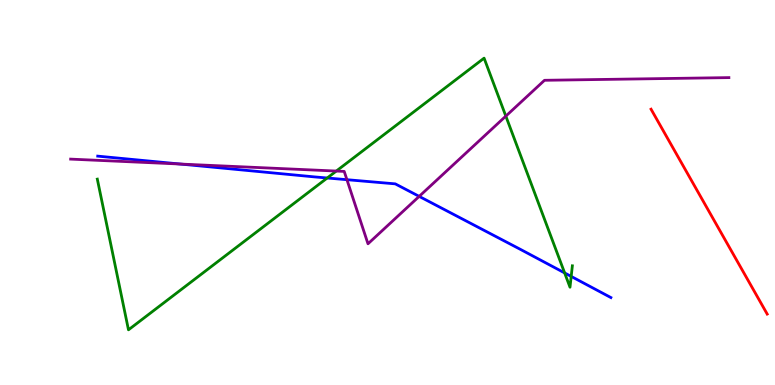[{'lines': ['blue', 'red'], 'intersections': []}, {'lines': ['green', 'red'], 'intersections': []}, {'lines': ['purple', 'red'], 'intersections': []}, {'lines': ['blue', 'green'], 'intersections': [{'x': 4.22, 'y': 5.38}, {'x': 7.29, 'y': 2.91}, {'x': 7.37, 'y': 2.82}]}, {'lines': ['blue', 'purple'], 'intersections': [{'x': 2.33, 'y': 5.74}, {'x': 4.48, 'y': 5.33}, {'x': 5.41, 'y': 4.9}]}, {'lines': ['green', 'purple'], 'intersections': [{'x': 4.34, 'y': 5.56}, {'x': 6.53, 'y': 6.98}]}]